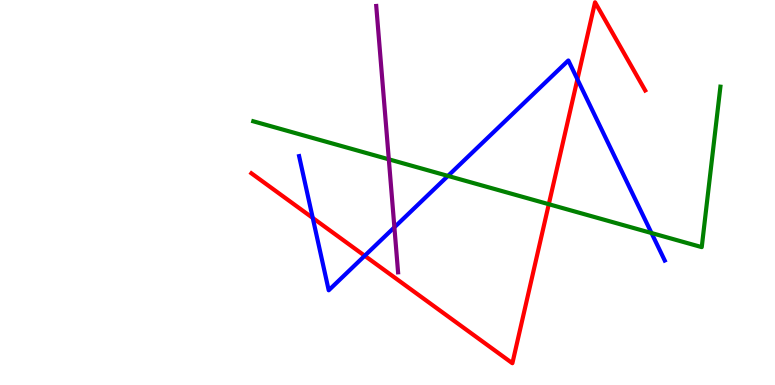[{'lines': ['blue', 'red'], 'intersections': [{'x': 4.04, 'y': 4.34}, {'x': 4.71, 'y': 3.36}, {'x': 7.45, 'y': 7.94}]}, {'lines': ['green', 'red'], 'intersections': [{'x': 7.08, 'y': 4.7}]}, {'lines': ['purple', 'red'], 'intersections': []}, {'lines': ['blue', 'green'], 'intersections': [{'x': 5.78, 'y': 5.43}, {'x': 8.41, 'y': 3.95}]}, {'lines': ['blue', 'purple'], 'intersections': [{'x': 5.09, 'y': 4.1}]}, {'lines': ['green', 'purple'], 'intersections': [{'x': 5.02, 'y': 5.86}]}]